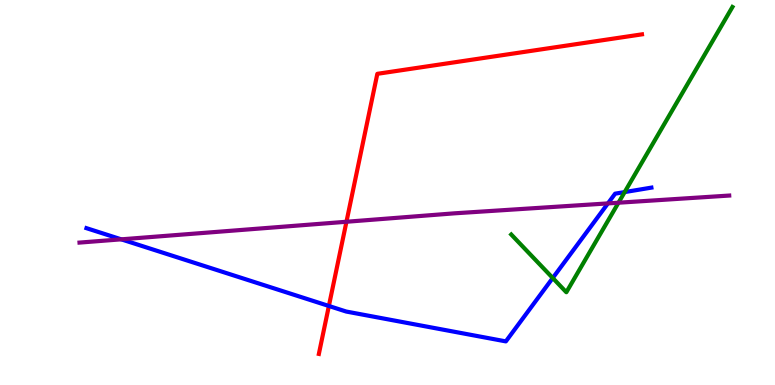[{'lines': ['blue', 'red'], 'intersections': [{'x': 4.24, 'y': 2.05}]}, {'lines': ['green', 'red'], 'intersections': []}, {'lines': ['purple', 'red'], 'intersections': [{'x': 4.47, 'y': 4.24}]}, {'lines': ['blue', 'green'], 'intersections': [{'x': 7.13, 'y': 2.78}, {'x': 8.06, 'y': 5.01}]}, {'lines': ['blue', 'purple'], 'intersections': [{'x': 1.56, 'y': 3.78}, {'x': 7.84, 'y': 4.72}]}, {'lines': ['green', 'purple'], 'intersections': [{'x': 7.98, 'y': 4.73}]}]